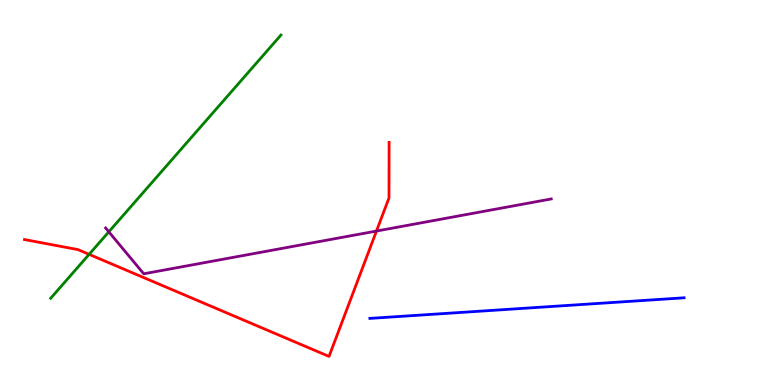[{'lines': ['blue', 'red'], 'intersections': []}, {'lines': ['green', 'red'], 'intersections': [{'x': 1.15, 'y': 3.39}]}, {'lines': ['purple', 'red'], 'intersections': [{'x': 4.86, 'y': 4.0}]}, {'lines': ['blue', 'green'], 'intersections': []}, {'lines': ['blue', 'purple'], 'intersections': []}, {'lines': ['green', 'purple'], 'intersections': [{'x': 1.4, 'y': 3.98}]}]